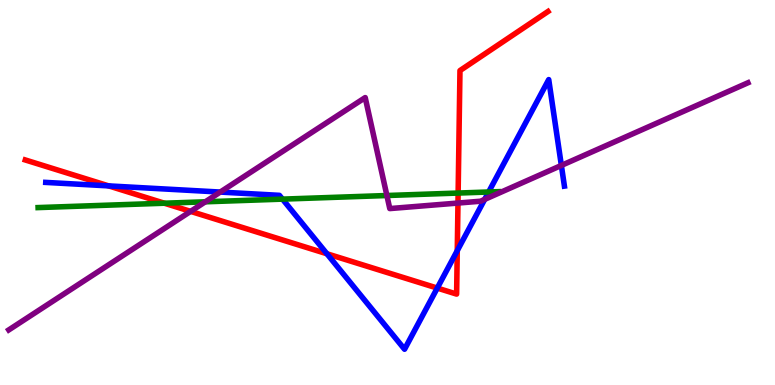[{'lines': ['blue', 'red'], 'intersections': [{'x': 1.4, 'y': 5.17}, {'x': 4.22, 'y': 3.41}, {'x': 5.64, 'y': 2.52}, {'x': 5.9, 'y': 3.49}]}, {'lines': ['green', 'red'], 'intersections': [{'x': 2.12, 'y': 4.72}, {'x': 5.91, 'y': 4.99}]}, {'lines': ['purple', 'red'], 'intersections': [{'x': 2.46, 'y': 4.51}, {'x': 5.91, 'y': 4.73}]}, {'lines': ['blue', 'green'], 'intersections': [{'x': 3.65, 'y': 4.83}, {'x': 6.3, 'y': 5.01}]}, {'lines': ['blue', 'purple'], 'intersections': [{'x': 2.84, 'y': 5.01}, {'x': 6.25, 'y': 4.82}, {'x': 7.24, 'y': 5.7}]}, {'lines': ['green', 'purple'], 'intersections': [{'x': 2.65, 'y': 4.76}, {'x': 4.99, 'y': 4.92}]}]